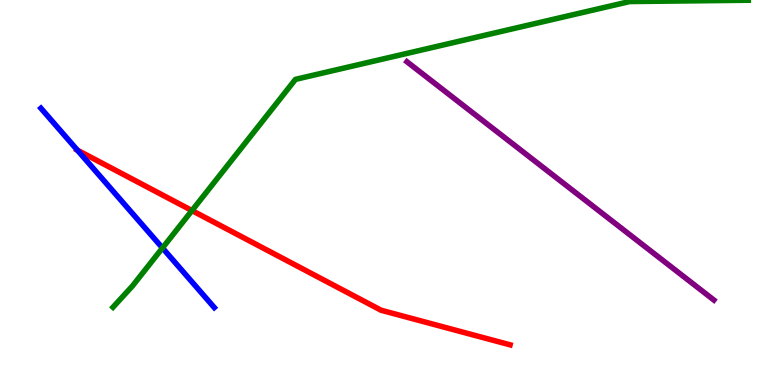[{'lines': ['blue', 'red'], 'intersections': [{'x': 0.999, 'y': 6.1}]}, {'lines': ['green', 'red'], 'intersections': [{'x': 2.48, 'y': 4.53}]}, {'lines': ['purple', 'red'], 'intersections': []}, {'lines': ['blue', 'green'], 'intersections': [{'x': 2.1, 'y': 3.56}]}, {'lines': ['blue', 'purple'], 'intersections': []}, {'lines': ['green', 'purple'], 'intersections': []}]